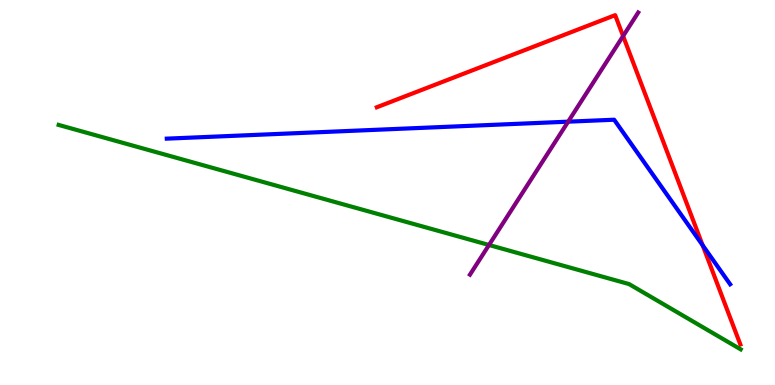[{'lines': ['blue', 'red'], 'intersections': [{'x': 9.07, 'y': 3.63}]}, {'lines': ['green', 'red'], 'intersections': []}, {'lines': ['purple', 'red'], 'intersections': [{'x': 8.04, 'y': 9.06}]}, {'lines': ['blue', 'green'], 'intersections': []}, {'lines': ['blue', 'purple'], 'intersections': [{'x': 7.33, 'y': 6.84}]}, {'lines': ['green', 'purple'], 'intersections': [{'x': 6.31, 'y': 3.64}]}]